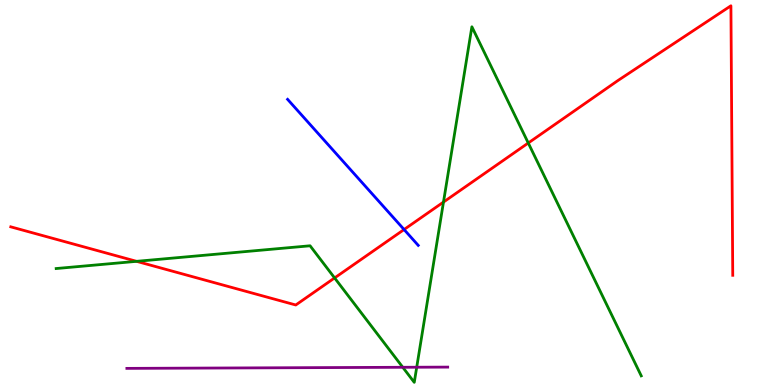[{'lines': ['blue', 'red'], 'intersections': [{'x': 5.21, 'y': 4.04}]}, {'lines': ['green', 'red'], 'intersections': [{'x': 1.76, 'y': 3.21}, {'x': 4.32, 'y': 2.78}, {'x': 5.72, 'y': 4.75}, {'x': 6.82, 'y': 6.29}]}, {'lines': ['purple', 'red'], 'intersections': []}, {'lines': ['blue', 'green'], 'intersections': []}, {'lines': ['blue', 'purple'], 'intersections': []}, {'lines': ['green', 'purple'], 'intersections': [{'x': 5.2, 'y': 0.46}, {'x': 5.38, 'y': 0.462}]}]